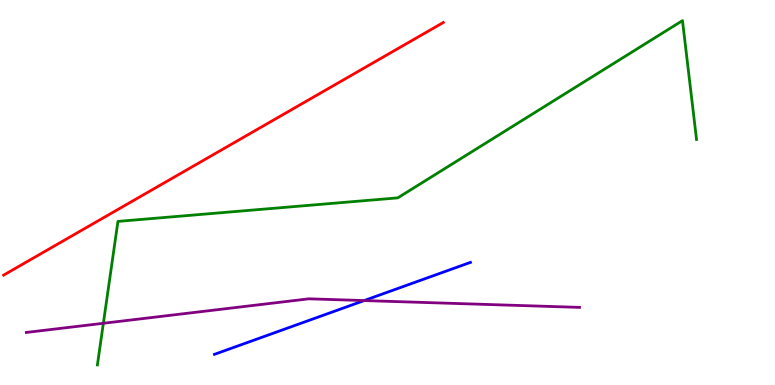[{'lines': ['blue', 'red'], 'intersections': []}, {'lines': ['green', 'red'], 'intersections': []}, {'lines': ['purple', 'red'], 'intersections': []}, {'lines': ['blue', 'green'], 'intersections': []}, {'lines': ['blue', 'purple'], 'intersections': [{'x': 4.7, 'y': 2.19}]}, {'lines': ['green', 'purple'], 'intersections': [{'x': 1.33, 'y': 1.6}]}]